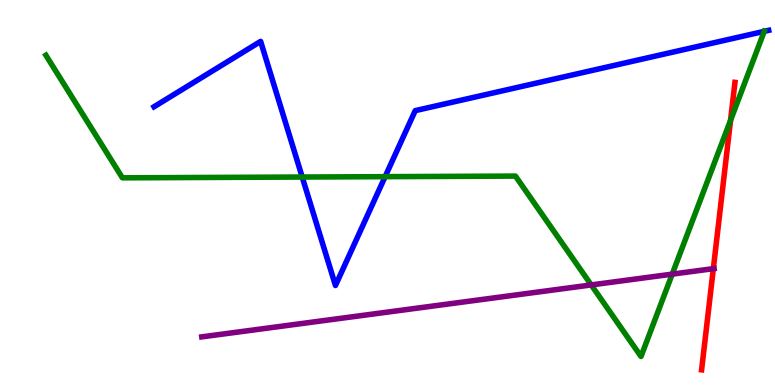[{'lines': ['blue', 'red'], 'intersections': []}, {'lines': ['green', 'red'], 'intersections': [{'x': 9.43, 'y': 6.88}]}, {'lines': ['purple', 'red'], 'intersections': [{'x': 9.2, 'y': 3.02}]}, {'lines': ['blue', 'green'], 'intersections': [{'x': 3.9, 'y': 5.4}, {'x': 4.97, 'y': 5.41}, {'x': 9.86, 'y': 9.19}]}, {'lines': ['blue', 'purple'], 'intersections': []}, {'lines': ['green', 'purple'], 'intersections': [{'x': 7.63, 'y': 2.6}, {'x': 8.67, 'y': 2.88}]}]